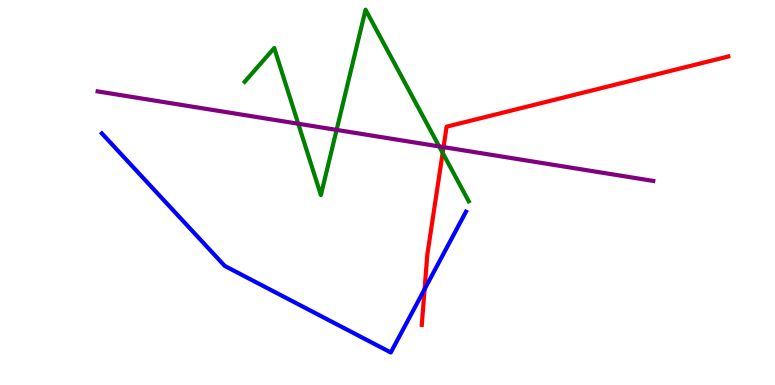[{'lines': ['blue', 'red'], 'intersections': [{'x': 5.48, 'y': 2.49}]}, {'lines': ['green', 'red'], 'intersections': [{'x': 5.71, 'y': 6.03}]}, {'lines': ['purple', 'red'], 'intersections': [{'x': 5.72, 'y': 6.18}]}, {'lines': ['blue', 'green'], 'intersections': []}, {'lines': ['blue', 'purple'], 'intersections': []}, {'lines': ['green', 'purple'], 'intersections': [{'x': 3.85, 'y': 6.79}, {'x': 4.34, 'y': 6.63}, {'x': 5.67, 'y': 6.2}]}]